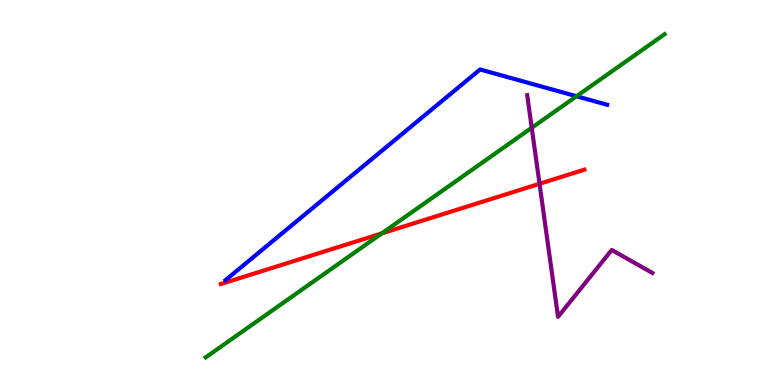[{'lines': ['blue', 'red'], 'intersections': []}, {'lines': ['green', 'red'], 'intersections': [{'x': 4.93, 'y': 3.94}]}, {'lines': ['purple', 'red'], 'intersections': [{'x': 6.96, 'y': 5.23}]}, {'lines': ['blue', 'green'], 'intersections': [{'x': 7.44, 'y': 7.5}]}, {'lines': ['blue', 'purple'], 'intersections': []}, {'lines': ['green', 'purple'], 'intersections': [{'x': 6.86, 'y': 6.68}]}]